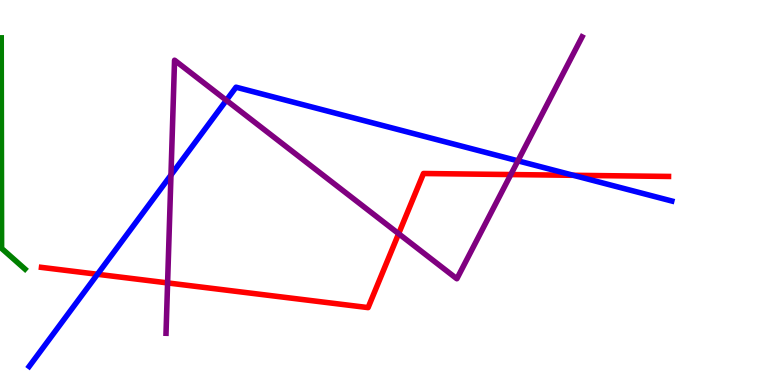[{'lines': ['blue', 'red'], 'intersections': [{'x': 1.26, 'y': 2.88}, {'x': 7.4, 'y': 5.45}]}, {'lines': ['green', 'red'], 'intersections': []}, {'lines': ['purple', 'red'], 'intersections': [{'x': 2.16, 'y': 2.65}, {'x': 5.14, 'y': 3.93}, {'x': 6.59, 'y': 5.47}]}, {'lines': ['blue', 'green'], 'intersections': []}, {'lines': ['blue', 'purple'], 'intersections': [{'x': 2.21, 'y': 5.45}, {'x': 2.92, 'y': 7.39}, {'x': 6.68, 'y': 5.82}]}, {'lines': ['green', 'purple'], 'intersections': []}]